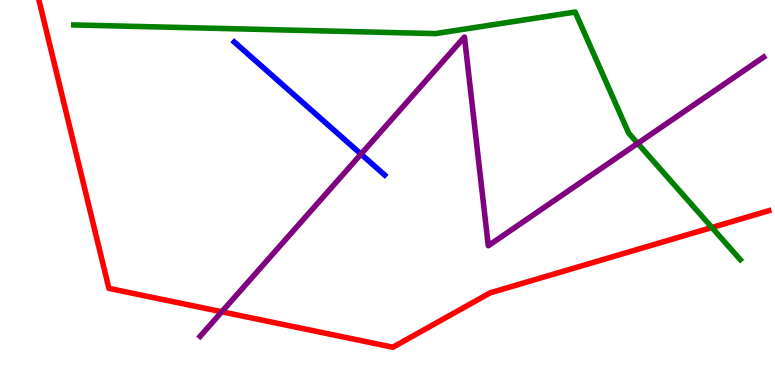[{'lines': ['blue', 'red'], 'intersections': []}, {'lines': ['green', 'red'], 'intersections': [{'x': 9.19, 'y': 4.09}]}, {'lines': ['purple', 'red'], 'intersections': [{'x': 2.86, 'y': 1.9}]}, {'lines': ['blue', 'green'], 'intersections': []}, {'lines': ['blue', 'purple'], 'intersections': [{'x': 4.66, 'y': 6.0}]}, {'lines': ['green', 'purple'], 'intersections': [{'x': 8.23, 'y': 6.28}]}]